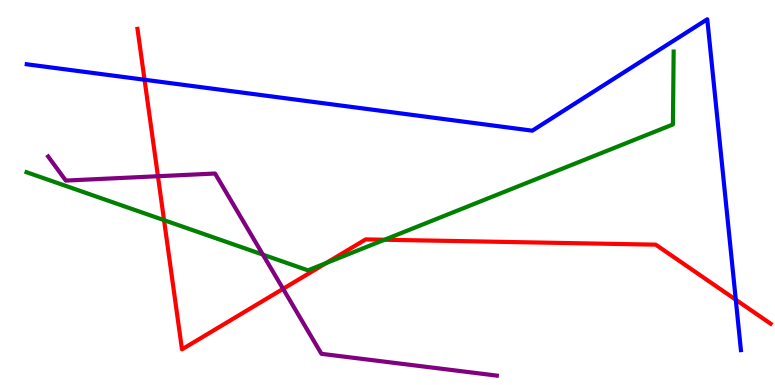[{'lines': ['blue', 'red'], 'intersections': [{'x': 1.87, 'y': 7.93}, {'x': 9.49, 'y': 2.21}]}, {'lines': ['green', 'red'], 'intersections': [{'x': 2.12, 'y': 4.28}, {'x': 4.21, 'y': 3.17}, {'x': 4.96, 'y': 3.77}]}, {'lines': ['purple', 'red'], 'intersections': [{'x': 2.04, 'y': 5.42}, {'x': 3.65, 'y': 2.5}]}, {'lines': ['blue', 'green'], 'intersections': []}, {'lines': ['blue', 'purple'], 'intersections': []}, {'lines': ['green', 'purple'], 'intersections': [{'x': 3.39, 'y': 3.39}]}]